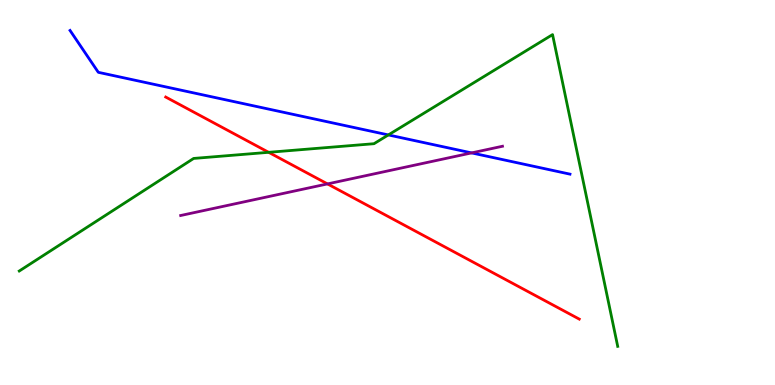[{'lines': ['blue', 'red'], 'intersections': []}, {'lines': ['green', 'red'], 'intersections': [{'x': 3.47, 'y': 6.04}]}, {'lines': ['purple', 'red'], 'intersections': [{'x': 4.23, 'y': 5.22}]}, {'lines': ['blue', 'green'], 'intersections': [{'x': 5.01, 'y': 6.5}]}, {'lines': ['blue', 'purple'], 'intersections': [{'x': 6.09, 'y': 6.03}]}, {'lines': ['green', 'purple'], 'intersections': []}]